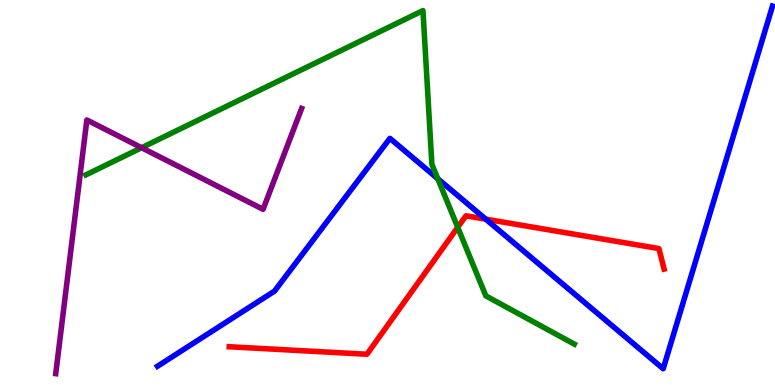[{'lines': ['blue', 'red'], 'intersections': [{'x': 6.27, 'y': 4.31}]}, {'lines': ['green', 'red'], 'intersections': [{'x': 5.91, 'y': 4.1}]}, {'lines': ['purple', 'red'], 'intersections': []}, {'lines': ['blue', 'green'], 'intersections': [{'x': 5.65, 'y': 5.36}]}, {'lines': ['blue', 'purple'], 'intersections': []}, {'lines': ['green', 'purple'], 'intersections': [{'x': 1.83, 'y': 6.16}]}]